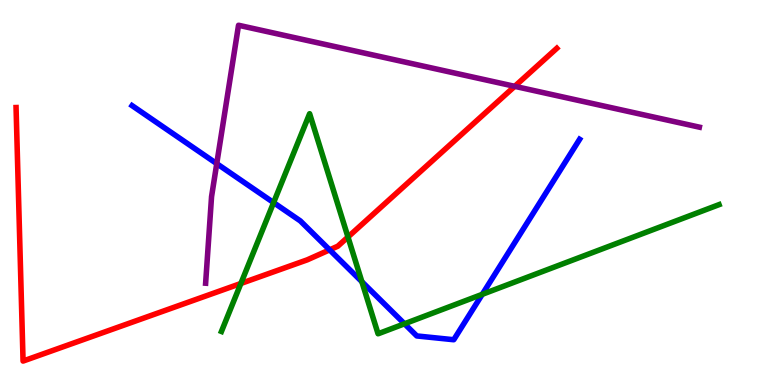[{'lines': ['blue', 'red'], 'intersections': [{'x': 4.25, 'y': 3.51}]}, {'lines': ['green', 'red'], 'intersections': [{'x': 3.11, 'y': 2.64}, {'x': 4.49, 'y': 3.84}]}, {'lines': ['purple', 'red'], 'intersections': [{'x': 6.64, 'y': 7.76}]}, {'lines': ['blue', 'green'], 'intersections': [{'x': 3.53, 'y': 4.74}, {'x': 4.67, 'y': 2.68}, {'x': 5.22, 'y': 1.59}, {'x': 6.22, 'y': 2.36}]}, {'lines': ['blue', 'purple'], 'intersections': [{'x': 2.8, 'y': 5.75}]}, {'lines': ['green', 'purple'], 'intersections': []}]